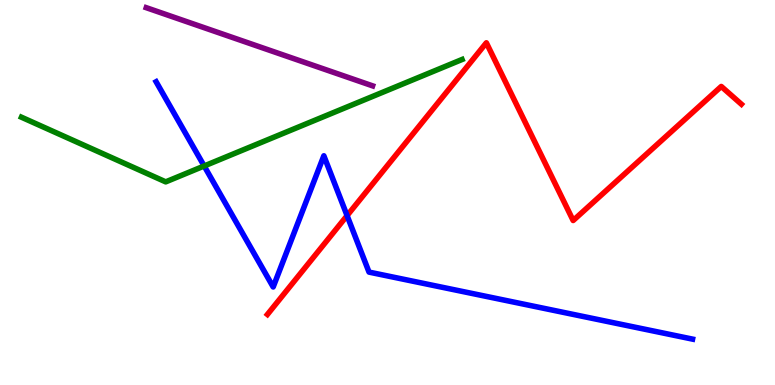[{'lines': ['blue', 'red'], 'intersections': [{'x': 4.48, 'y': 4.4}]}, {'lines': ['green', 'red'], 'intersections': []}, {'lines': ['purple', 'red'], 'intersections': []}, {'lines': ['blue', 'green'], 'intersections': [{'x': 2.63, 'y': 5.69}]}, {'lines': ['blue', 'purple'], 'intersections': []}, {'lines': ['green', 'purple'], 'intersections': []}]